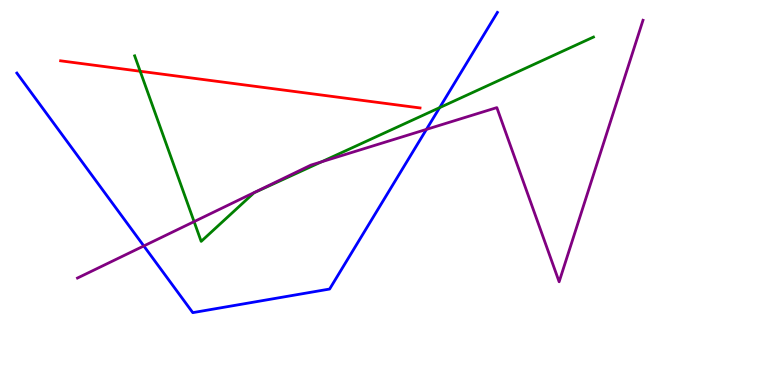[{'lines': ['blue', 'red'], 'intersections': []}, {'lines': ['green', 'red'], 'intersections': [{'x': 1.81, 'y': 8.15}]}, {'lines': ['purple', 'red'], 'intersections': []}, {'lines': ['blue', 'green'], 'intersections': [{'x': 5.67, 'y': 7.2}]}, {'lines': ['blue', 'purple'], 'intersections': [{'x': 1.86, 'y': 3.61}, {'x': 5.5, 'y': 6.64}]}, {'lines': ['green', 'purple'], 'intersections': [{'x': 2.5, 'y': 4.24}, {'x': 4.15, 'y': 5.8}]}]